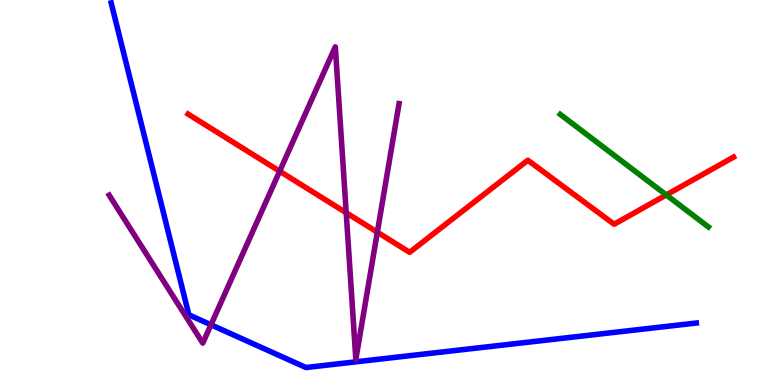[{'lines': ['blue', 'red'], 'intersections': []}, {'lines': ['green', 'red'], 'intersections': [{'x': 8.6, 'y': 4.94}]}, {'lines': ['purple', 'red'], 'intersections': [{'x': 3.61, 'y': 5.55}, {'x': 4.47, 'y': 4.47}, {'x': 4.87, 'y': 3.97}]}, {'lines': ['blue', 'green'], 'intersections': []}, {'lines': ['blue', 'purple'], 'intersections': [{'x': 2.72, 'y': 1.56}]}, {'lines': ['green', 'purple'], 'intersections': []}]